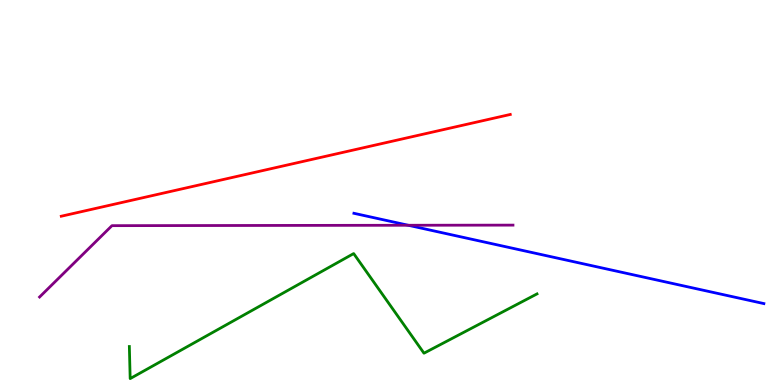[{'lines': ['blue', 'red'], 'intersections': []}, {'lines': ['green', 'red'], 'intersections': []}, {'lines': ['purple', 'red'], 'intersections': []}, {'lines': ['blue', 'green'], 'intersections': []}, {'lines': ['blue', 'purple'], 'intersections': [{'x': 5.27, 'y': 4.15}]}, {'lines': ['green', 'purple'], 'intersections': []}]